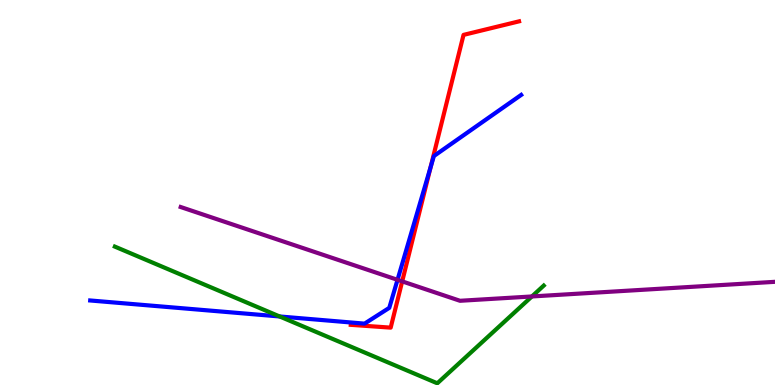[{'lines': ['blue', 'red'], 'intersections': [{'x': 5.56, 'y': 5.66}]}, {'lines': ['green', 'red'], 'intersections': []}, {'lines': ['purple', 'red'], 'intersections': [{'x': 5.19, 'y': 2.69}]}, {'lines': ['blue', 'green'], 'intersections': [{'x': 3.61, 'y': 1.78}]}, {'lines': ['blue', 'purple'], 'intersections': [{'x': 5.13, 'y': 2.73}]}, {'lines': ['green', 'purple'], 'intersections': [{'x': 6.86, 'y': 2.3}]}]